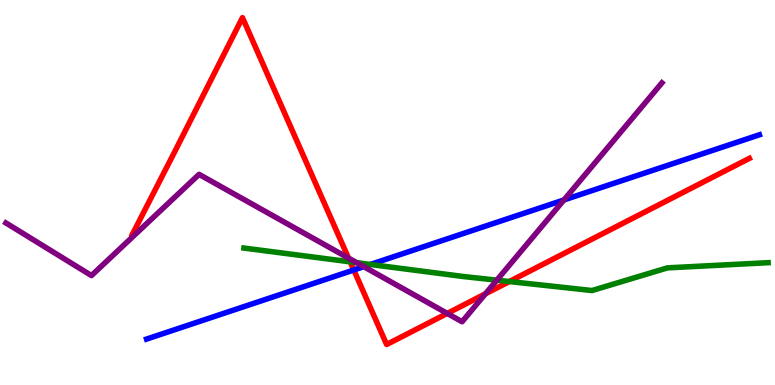[{'lines': ['blue', 'red'], 'intersections': [{'x': 4.56, 'y': 2.99}]}, {'lines': ['green', 'red'], 'intersections': [{'x': 4.52, 'y': 3.2}, {'x': 6.57, 'y': 2.69}]}, {'lines': ['purple', 'red'], 'intersections': [{'x': 4.5, 'y': 3.3}, {'x': 5.77, 'y': 1.86}, {'x': 6.26, 'y': 2.37}]}, {'lines': ['blue', 'green'], 'intersections': [{'x': 4.78, 'y': 3.13}]}, {'lines': ['blue', 'purple'], 'intersections': [{'x': 4.69, 'y': 3.07}, {'x': 7.28, 'y': 4.81}]}, {'lines': ['green', 'purple'], 'intersections': [{'x': 4.6, 'y': 3.18}, {'x': 6.41, 'y': 2.72}]}]